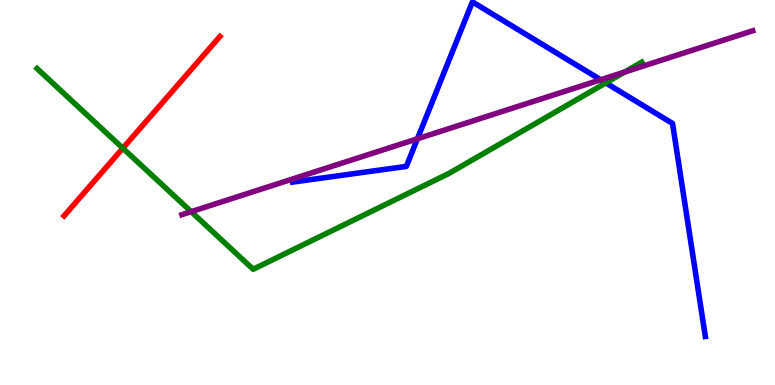[{'lines': ['blue', 'red'], 'intersections': []}, {'lines': ['green', 'red'], 'intersections': [{'x': 1.59, 'y': 6.15}]}, {'lines': ['purple', 'red'], 'intersections': []}, {'lines': ['blue', 'green'], 'intersections': [{'x': 7.82, 'y': 7.85}]}, {'lines': ['blue', 'purple'], 'intersections': [{'x': 5.39, 'y': 6.4}, {'x': 7.75, 'y': 7.93}]}, {'lines': ['green', 'purple'], 'intersections': [{'x': 2.47, 'y': 4.5}, {'x': 8.06, 'y': 8.13}]}]